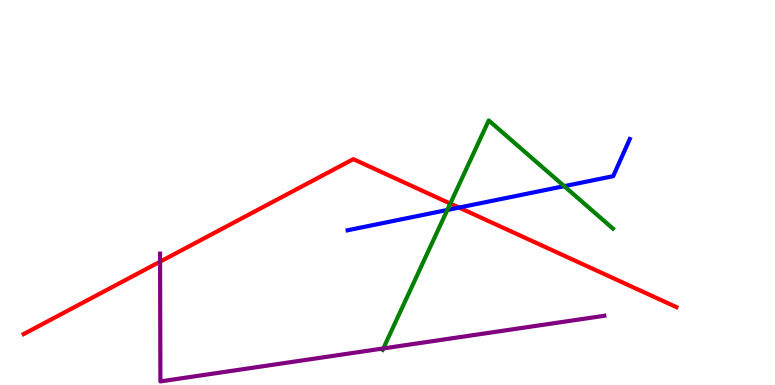[{'lines': ['blue', 'red'], 'intersections': [{'x': 5.92, 'y': 4.61}]}, {'lines': ['green', 'red'], 'intersections': [{'x': 5.81, 'y': 4.71}]}, {'lines': ['purple', 'red'], 'intersections': [{'x': 2.07, 'y': 3.2}]}, {'lines': ['blue', 'green'], 'intersections': [{'x': 5.77, 'y': 4.55}, {'x': 7.28, 'y': 5.16}]}, {'lines': ['blue', 'purple'], 'intersections': []}, {'lines': ['green', 'purple'], 'intersections': [{'x': 4.95, 'y': 0.949}]}]